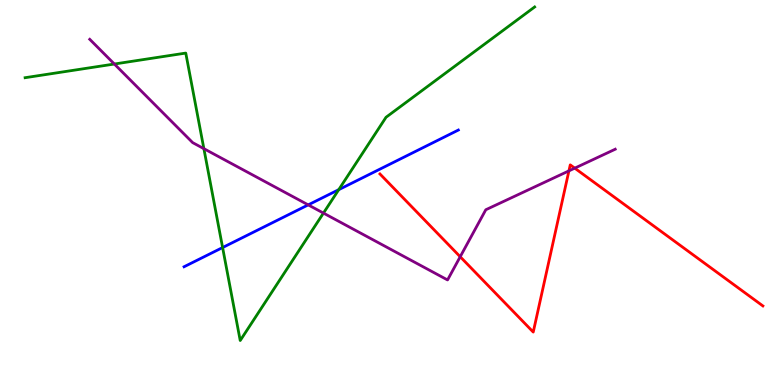[{'lines': ['blue', 'red'], 'intersections': []}, {'lines': ['green', 'red'], 'intersections': []}, {'lines': ['purple', 'red'], 'intersections': [{'x': 5.94, 'y': 3.33}, {'x': 7.34, 'y': 5.56}, {'x': 7.42, 'y': 5.63}]}, {'lines': ['blue', 'green'], 'intersections': [{'x': 2.87, 'y': 3.57}, {'x': 4.37, 'y': 5.07}]}, {'lines': ['blue', 'purple'], 'intersections': [{'x': 3.98, 'y': 4.68}]}, {'lines': ['green', 'purple'], 'intersections': [{'x': 1.48, 'y': 8.34}, {'x': 2.63, 'y': 6.14}, {'x': 4.17, 'y': 4.47}]}]